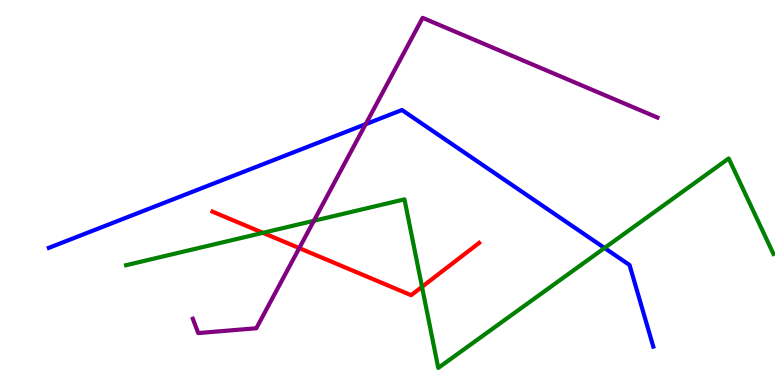[{'lines': ['blue', 'red'], 'intersections': []}, {'lines': ['green', 'red'], 'intersections': [{'x': 3.39, 'y': 3.95}, {'x': 5.45, 'y': 2.55}]}, {'lines': ['purple', 'red'], 'intersections': [{'x': 3.86, 'y': 3.56}]}, {'lines': ['blue', 'green'], 'intersections': [{'x': 7.8, 'y': 3.56}]}, {'lines': ['blue', 'purple'], 'intersections': [{'x': 4.72, 'y': 6.77}]}, {'lines': ['green', 'purple'], 'intersections': [{'x': 4.05, 'y': 4.27}]}]